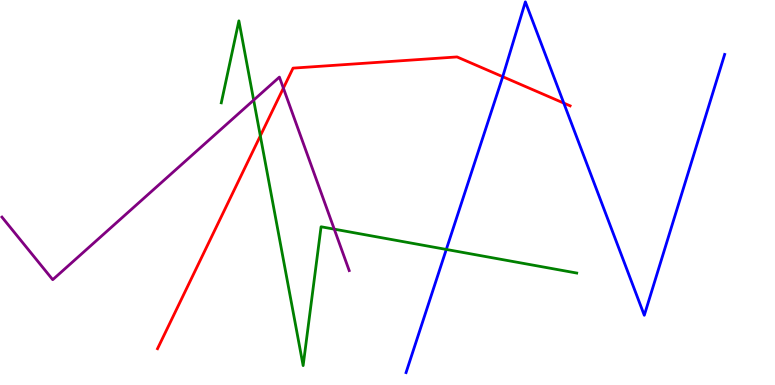[{'lines': ['blue', 'red'], 'intersections': [{'x': 6.49, 'y': 8.01}, {'x': 7.27, 'y': 7.32}]}, {'lines': ['green', 'red'], 'intersections': [{'x': 3.36, 'y': 6.47}]}, {'lines': ['purple', 'red'], 'intersections': [{'x': 3.66, 'y': 7.71}]}, {'lines': ['blue', 'green'], 'intersections': [{'x': 5.76, 'y': 3.52}]}, {'lines': ['blue', 'purple'], 'intersections': []}, {'lines': ['green', 'purple'], 'intersections': [{'x': 3.27, 'y': 7.4}, {'x': 4.31, 'y': 4.05}]}]